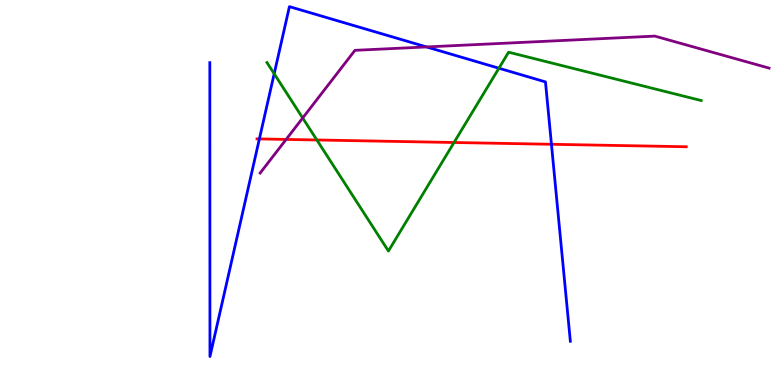[{'lines': ['blue', 'red'], 'intersections': [{'x': 3.35, 'y': 6.39}, {'x': 7.12, 'y': 6.25}]}, {'lines': ['green', 'red'], 'intersections': [{'x': 4.09, 'y': 6.36}, {'x': 5.86, 'y': 6.3}]}, {'lines': ['purple', 'red'], 'intersections': [{'x': 3.69, 'y': 6.38}]}, {'lines': ['blue', 'green'], 'intersections': [{'x': 3.54, 'y': 8.08}, {'x': 6.44, 'y': 8.23}]}, {'lines': ['blue', 'purple'], 'intersections': [{'x': 5.5, 'y': 8.78}]}, {'lines': ['green', 'purple'], 'intersections': [{'x': 3.91, 'y': 6.94}]}]